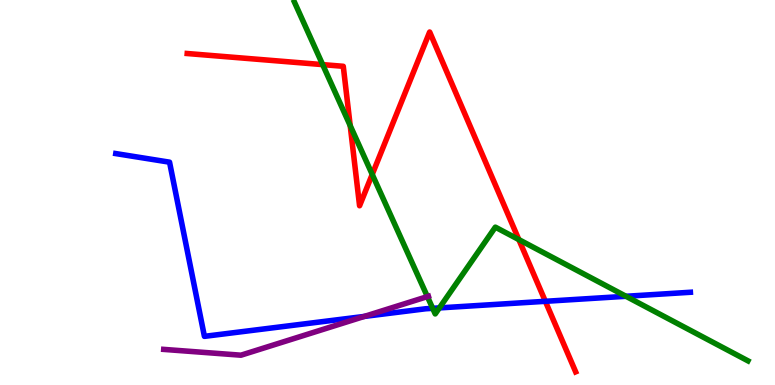[{'lines': ['blue', 'red'], 'intersections': [{'x': 7.04, 'y': 2.17}]}, {'lines': ['green', 'red'], 'intersections': [{'x': 4.16, 'y': 8.32}, {'x': 4.52, 'y': 6.74}, {'x': 4.8, 'y': 5.47}, {'x': 6.69, 'y': 3.78}]}, {'lines': ['purple', 'red'], 'intersections': []}, {'lines': ['blue', 'green'], 'intersections': [{'x': 5.58, 'y': 1.99}, {'x': 5.67, 'y': 2.0}, {'x': 8.08, 'y': 2.3}]}, {'lines': ['blue', 'purple'], 'intersections': [{'x': 4.7, 'y': 1.78}]}, {'lines': ['green', 'purple'], 'intersections': [{'x': 5.51, 'y': 2.3}]}]